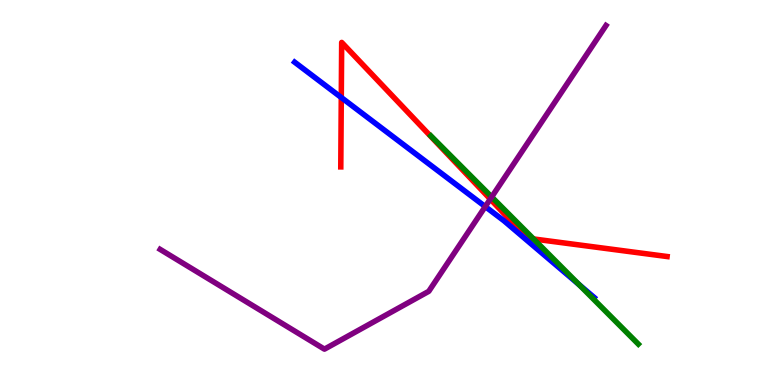[{'lines': ['blue', 'red'], 'intersections': [{'x': 4.4, 'y': 7.47}]}, {'lines': ['green', 'red'], 'intersections': [{'x': 6.88, 'y': 3.79}]}, {'lines': ['purple', 'red'], 'intersections': [{'x': 6.33, 'y': 4.83}]}, {'lines': ['blue', 'green'], 'intersections': [{'x': 7.47, 'y': 2.61}]}, {'lines': ['blue', 'purple'], 'intersections': [{'x': 6.26, 'y': 4.63}]}, {'lines': ['green', 'purple'], 'intersections': [{'x': 6.34, 'y': 4.88}]}]